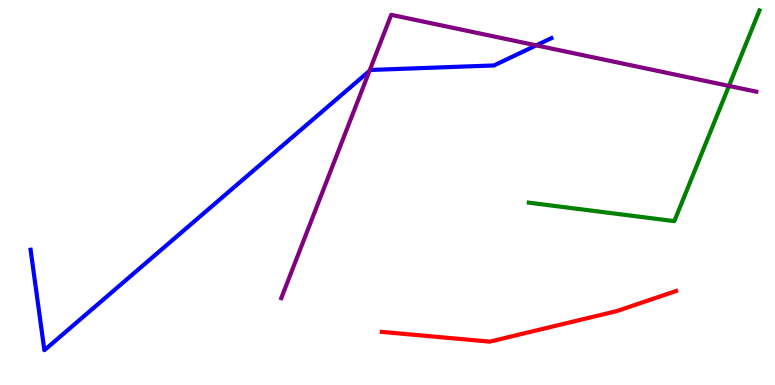[{'lines': ['blue', 'red'], 'intersections': []}, {'lines': ['green', 'red'], 'intersections': []}, {'lines': ['purple', 'red'], 'intersections': []}, {'lines': ['blue', 'green'], 'intersections': []}, {'lines': ['blue', 'purple'], 'intersections': [{'x': 4.77, 'y': 8.16}, {'x': 6.92, 'y': 8.82}]}, {'lines': ['green', 'purple'], 'intersections': [{'x': 9.41, 'y': 7.77}]}]